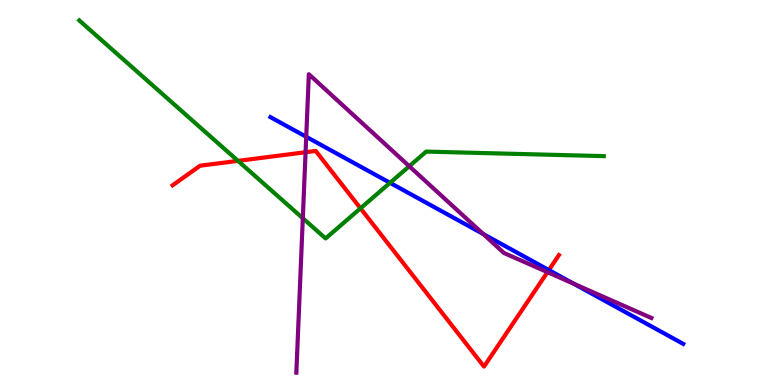[{'lines': ['blue', 'red'], 'intersections': [{'x': 7.08, 'y': 2.99}]}, {'lines': ['green', 'red'], 'intersections': [{'x': 3.07, 'y': 5.82}, {'x': 4.65, 'y': 4.59}]}, {'lines': ['purple', 'red'], 'intersections': [{'x': 3.94, 'y': 6.05}, {'x': 7.06, 'y': 2.93}]}, {'lines': ['blue', 'green'], 'intersections': [{'x': 5.03, 'y': 5.25}]}, {'lines': ['blue', 'purple'], 'intersections': [{'x': 3.95, 'y': 6.45}, {'x': 6.24, 'y': 3.92}, {'x': 7.4, 'y': 2.63}]}, {'lines': ['green', 'purple'], 'intersections': [{'x': 3.91, 'y': 4.33}, {'x': 5.28, 'y': 5.68}]}]